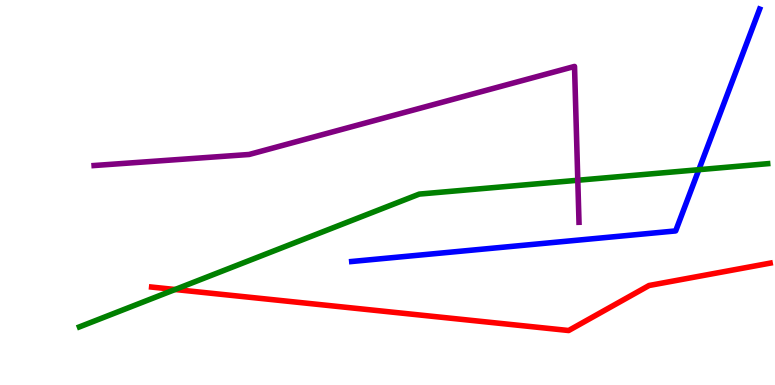[{'lines': ['blue', 'red'], 'intersections': []}, {'lines': ['green', 'red'], 'intersections': [{'x': 2.26, 'y': 2.48}]}, {'lines': ['purple', 'red'], 'intersections': []}, {'lines': ['blue', 'green'], 'intersections': [{'x': 9.02, 'y': 5.59}]}, {'lines': ['blue', 'purple'], 'intersections': []}, {'lines': ['green', 'purple'], 'intersections': [{'x': 7.46, 'y': 5.32}]}]